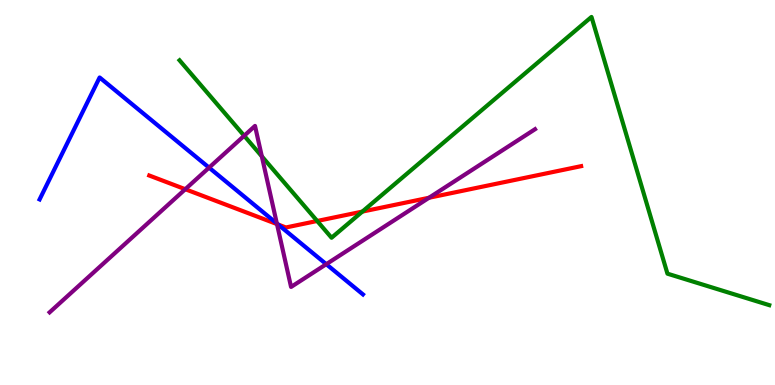[{'lines': ['blue', 'red'], 'intersections': [{'x': 3.59, 'y': 4.17}]}, {'lines': ['green', 'red'], 'intersections': [{'x': 4.09, 'y': 4.26}, {'x': 4.68, 'y': 4.5}]}, {'lines': ['purple', 'red'], 'intersections': [{'x': 2.39, 'y': 5.09}, {'x': 3.57, 'y': 4.18}, {'x': 5.54, 'y': 4.86}]}, {'lines': ['blue', 'green'], 'intersections': []}, {'lines': ['blue', 'purple'], 'intersections': [{'x': 2.7, 'y': 5.65}, {'x': 3.57, 'y': 4.2}, {'x': 4.21, 'y': 3.14}]}, {'lines': ['green', 'purple'], 'intersections': [{'x': 3.15, 'y': 6.47}, {'x': 3.38, 'y': 5.94}]}]